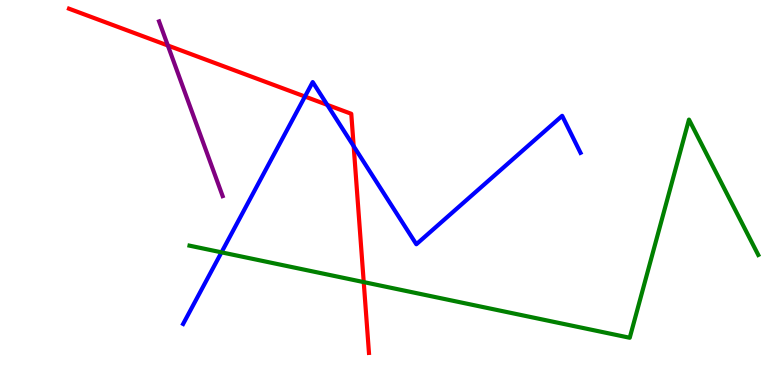[{'lines': ['blue', 'red'], 'intersections': [{'x': 3.93, 'y': 7.49}, {'x': 4.22, 'y': 7.28}, {'x': 4.56, 'y': 6.2}]}, {'lines': ['green', 'red'], 'intersections': [{'x': 4.69, 'y': 2.67}]}, {'lines': ['purple', 'red'], 'intersections': [{'x': 2.17, 'y': 8.82}]}, {'lines': ['blue', 'green'], 'intersections': [{'x': 2.86, 'y': 3.45}]}, {'lines': ['blue', 'purple'], 'intersections': []}, {'lines': ['green', 'purple'], 'intersections': []}]